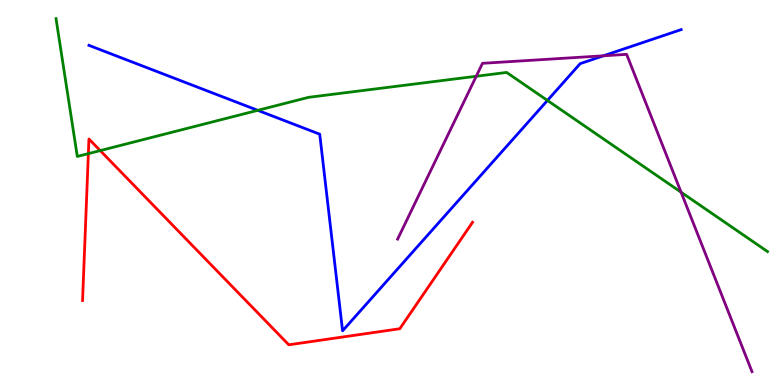[{'lines': ['blue', 'red'], 'intersections': []}, {'lines': ['green', 'red'], 'intersections': [{'x': 1.14, 'y': 6.01}, {'x': 1.29, 'y': 6.09}]}, {'lines': ['purple', 'red'], 'intersections': []}, {'lines': ['blue', 'green'], 'intersections': [{'x': 3.33, 'y': 7.13}, {'x': 7.06, 'y': 7.39}]}, {'lines': ['blue', 'purple'], 'intersections': [{'x': 7.79, 'y': 8.55}]}, {'lines': ['green', 'purple'], 'intersections': [{'x': 6.15, 'y': 8.02}, {'x': 8.79, 'y': 5.01}]}]